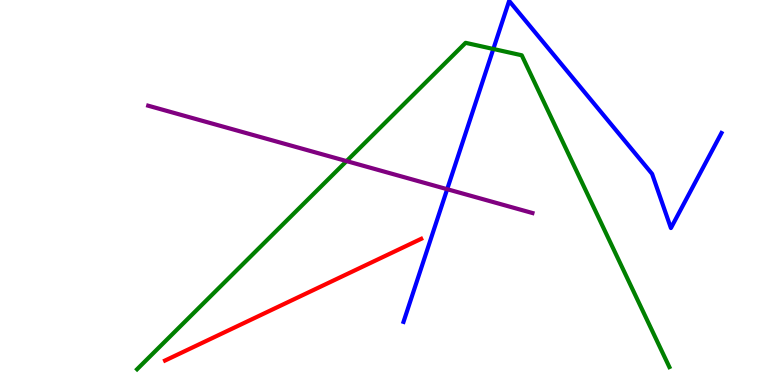[{'lines': ['blue', 'red'], 'intersections': []}, {'lines': ['green', 'red'], 'intersections': []}, {'lines': ['purple', 'red'], 'intersections': []}, {'lines': ['blue', 'green'], 'intersections': [{'x': 6.37, 'y': 8.73}]}, {'lines': ['blue', 'purple'], 'intersections': [{'x': 5.77, 'y': 5.09}]}, {'lines': ['green', 'purple'], 'intersections': [{'x': 4.47, 'y': 5.82}]}]